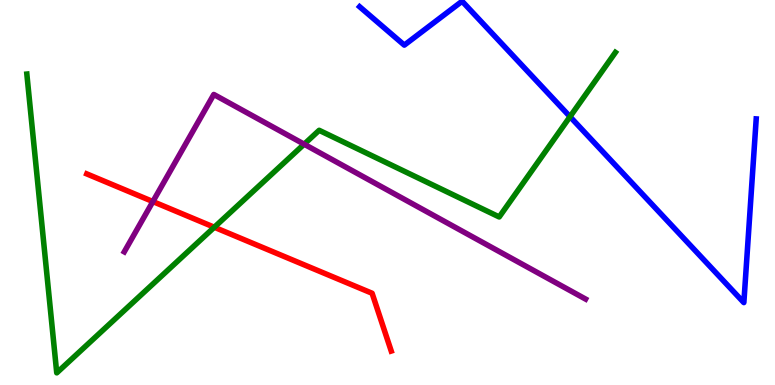[{'lines': ['blue', 'red'], 'intersections': []}, {'lines': ['green', 'red'], 'intersections': [{'x': 2.77, 'y': 4.1}]}, {'lines': ['purple', 'red'], 'intersections': [{'x': 1.97, 'y': 4.76}]}, {'lines': ['blue', 'green'], 'intersections': [{'x': 7.36, 'y': 6.97}]}, {'lines': ['blue', 'purple'], 'intersections': []}, {'lines': ['green', 'purple'], 'intersections': [{'x': 3.92, 'y': 6.25}]}]